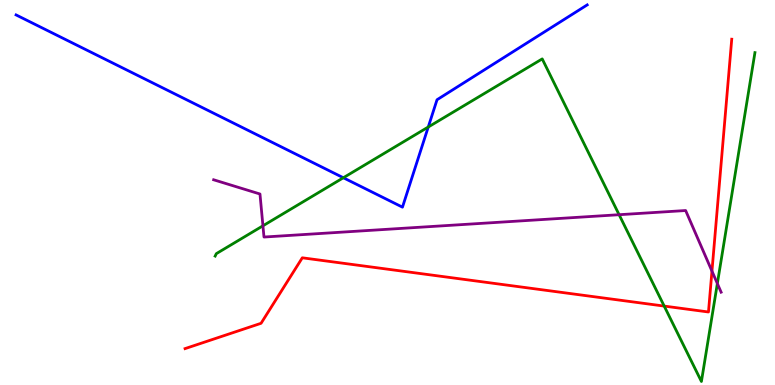[{'lines': ['blue', 'red'], 'intersections': []}, {'lines': ['green', 'red'], 'intersections': [{'x': 8.57, 'y': 2.05}]}, {'lines': ['purple', 'red'], 'intersections': [{'x': 9.19, 'y': 2.96}]}, {'lines': ['blue', 'green'], 'intersections': [{'x': 4.43, 'y': 5.38}, {'x': 5.53, 'y': 6.7}]}, {'lines': ['blue', 'purple'], 'intersections': []}, {'lines': ['green', 'purple'], 'intersections': [{'x': 3.39, 'y': 4.14}, {'x': 7.99, 'y': 4.42}, {'x': 9.26, 'y': 2.64}]}]